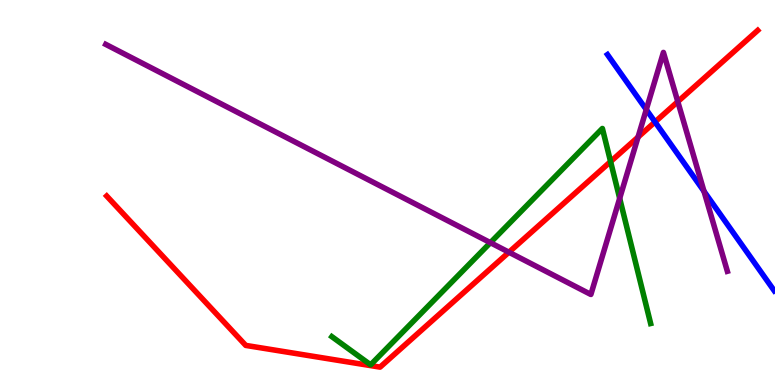[{'lines': ['blue', 'red'], 'intersections': [{'x': 8.45, 'y': 6.83}]}, {'lines': ['green', 'red'], 'intersections': [{'x': 7.88, 'y': 5.8}]}, {'lines': ['purple', 'red'], 'intersections': [{'x': 6.57, 'y': 3.45}, {'x': 8.23, 'y': 6.44}, {'x': 8.75, 'y': 7.36}]}, {'lines': ['blue', 'green'], 'intersections': []}, {'lines': ['blue', 'purple'], 'intersections': [{'x': 8.34, 'y': 7.15}, {'x': 9.08, 'y': 5.03}]}, {'lines': ['green', 'purple'], 'intersections': [{'x': 6.33, 'y': 3.7}, {'x': 8.0, 'y': 4.85}]}]